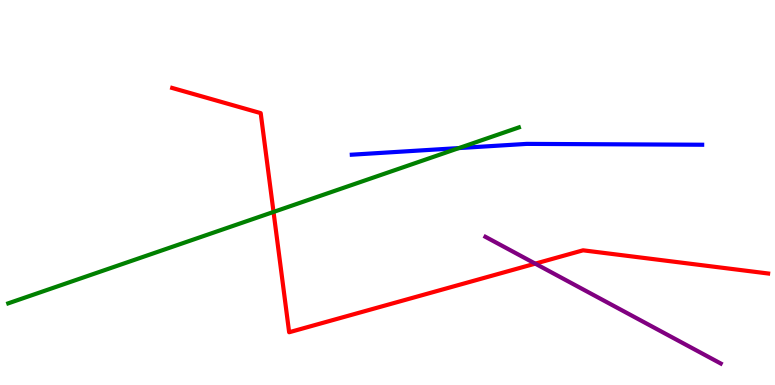[{'lines': ['blue', 'red'], 'intersections': []}, {'lines': ['green', 'red'], 'intersections': [{'x': 3.53, 'y': 4.5}]}, {'lines': ['purple', 'red'], 'intersections': [{'x': 6.91, 'y': 3.15}]}, {'lines': ['blue', 'green'], 'intersections': [{'x': 5.92, 'y': 6.15}]}, {'lines': ['blue', 'purple'], 'intersections': []}, {'lines': ['green', 'purple'], 'intersections': []}]